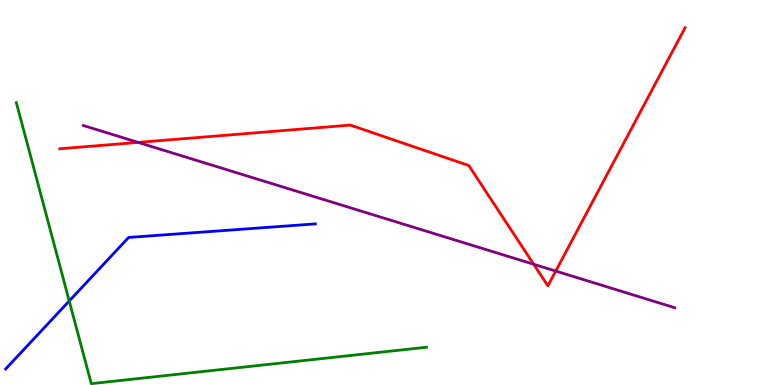[{'lines': ['blue', 'red'], 'intersections': []}, {'lines': ['green', 'red'], 'intersections': []}, {'lines': ['purple', 'red'], 'intersections': [{'x': 1.78, 'y': 6.3}, {'x': 6.89, 'y': 3.14}, {'x': 7.17, 'y': 2.96}]}, {'lines': ['blue', 'green'], 'intersections': [{'x': 0.893, 'y': 2.18}]}, {'lines': ['blue', 'purple'], 'intersections': []}, {'lines': ['green', 'purple'], 'intersections': []}]